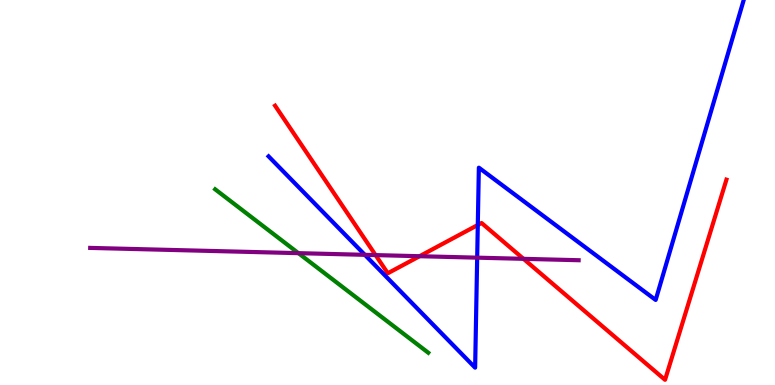[{'lines': ['blue', 'red'], 'intersections': [{'x': 6.17, 'y': 4.16}]}, {'lines': ['green', 'red'], 'intersections': []}, {'lines': ['purple', 'red'], 'intersections': [{'x': 4.85, 'y': 3.37}, {'x': 5.41, 'y': 3.35}, {'x': 6.75, 'y': 3.28}]}, {'lines': ['blue', 'green'], 'intersections': []}, {'lines': ['blue', 'purple'], 'intersections': [{'x': 4.71, 'y': 3.38}, {'x': 6.16, 'y': 3.31}]}, {'lines': ['green', 'purple'], 'intersections': [{'x': 3.85, 'y': 3.42}]}]